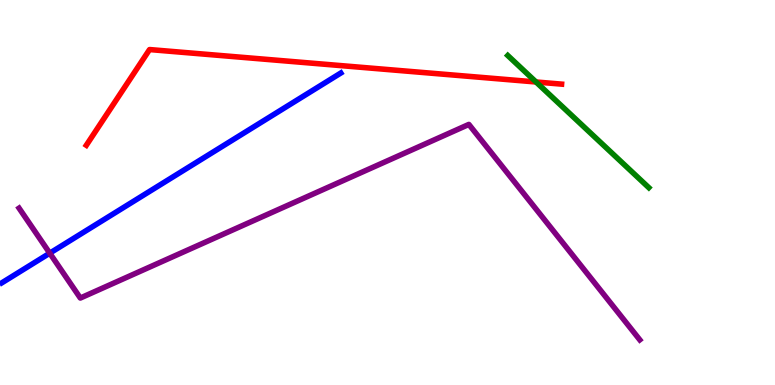[{'lines': ['blue', 'red'], 'intersections': []}, {'lines': ['green', 'red'], 'intersections': [{'x': 6.92, 'y': 7.87}]}, {'lines': ['purple', 'red'], 'intersections': []}, {'lines': ['blue', 'green'], 'intersections': []}, {'lines': ['blue', 'purple'], 'intersections': [{'x': 0.642, 'y': 3.42}]}, {'lines': ['green', 'purple'], 'intersections': []}]